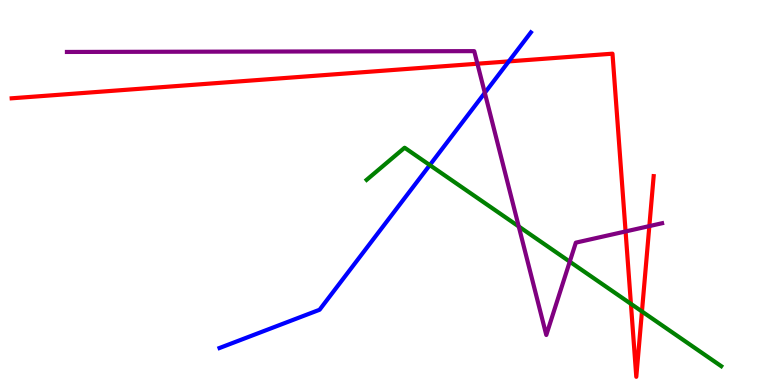[{'lines': ['blue', 'red'], 'intersections': [{'x': 6.57, 'y': 8.41}]}, {'lines': ['green', 'red'], 'intersections': [{'x': 8.14, 'y': 2.11}, {'x': 8.28, 'y': 1.91}]}, {'lines': ['purple', 'red'], 'intersections': [{'x': 6.16, 'y': 8.34}, {'x': 8.07, 'y': 3.99}, {'x': 8.38, 'y': 4.13}]}, {'lines': ['blue', 'green'], 'intersections': [{'x': 5.55, 'y': 5.71}]}, {'lines': ['blue', 'purple'], 'intersections': [{'x': 6.26, 'y': 7.59}]}, {'lines': ['green', 'purple'], 'intersections': [{'x': 6.69, 'y': 4.12}, {'x': 7.35, 'y': 3.2}]}]